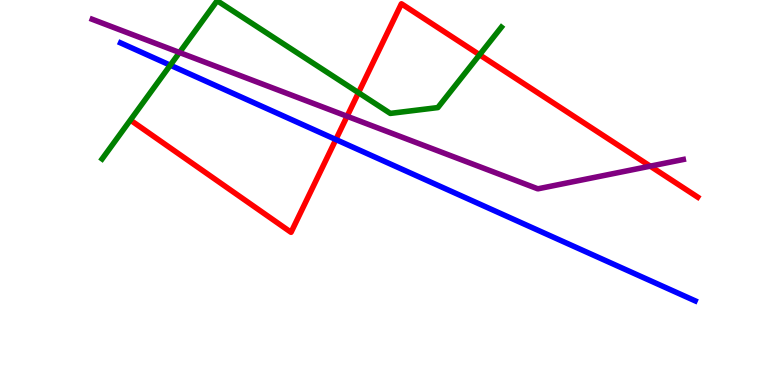[{'lines': ['blue', 'red'], 'intersections': [{'x': 4.33, 'y': 6.38}]}, {'lines': ['green', 'red'], 'intersections': [{'x': 4.63, 'y': 7.59}, {'x': 6.19, 'y': 8.58}]}, {'lines': ['purple', 'red'], 'intersections': [{'x': 4.48, 'y': 6.98}, {'x': 8.39, 'y': 5.68}]}, {'lines': ['blue', 'green'], 'intersections': [{'x': 2.2, 'y': 8.31}]}, {'lines': ['blue', 'purple'], 'intersections': []}, {'lines': ['green', 'purple'], 'intersections': [{'x': 2.32, 'y': 8.64}]}]